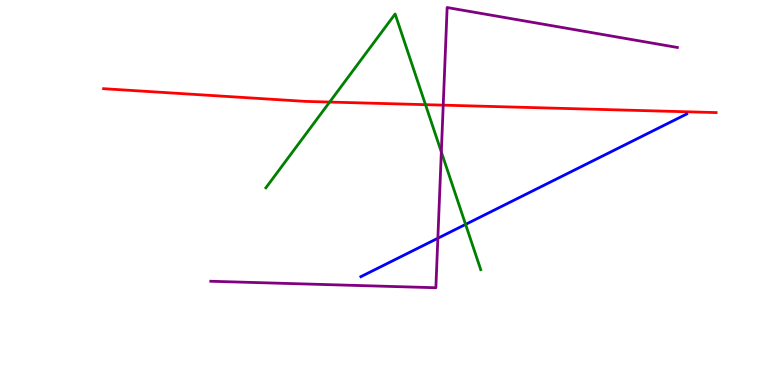[{'lines': ['blue', 'red'], 'intersections': []}, {'lines': ['green', 'red'], 'intersections': [{'x': 4.25, 'y': 7.35}, {'x': 5.49, 'y': 7.28}]}, {'lines': ['purple', 'red'], 'intersections': [{'x': 5.72, 'y': 7.27}]}, {'lines': ['blue', 'green'], 'intersections': [{'x': 6.01, 'y': 4.17}]}, {'lines': ['blue', 'purple'], 'intersections': [{'x': 5.65, 'y': 3.81}]}, {'lines': ['green', 'purple'], 'intersections': [{'x': 5.69, 'y': 6.05}]}]